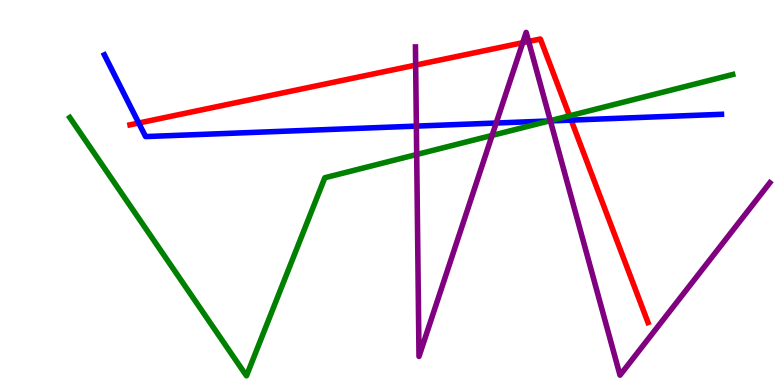[{'lines': ['blue', 'red'], 'intersections': [{'x': 1.79, 'y': 6.8}, {'x': 7.37, 'y': 6.88}]}, {'lines': ['green', 'red'], 'intersections': [{'x': 7.35, 'y': 6.99}]}, {'lines': ['purple', 'red'], 'intersections': [{'x': 5.36, 'y': 8.31}, {'x': 6.75, 'y': 8.89}, {'x': 6.82, 'y': 8.92}]}, {'lines': ['blue', 'green'], 'intersections': [{'x': 7.09, 'y': 6.86}]}, {'lines': ['blue', 'purple'], 'intersections': [{'x': 5.37, 'y': 6.72}, {'x': 6.4, 'y': 6.8}, {'x': 7.1, 'y': 6.86}]}, {'lines': ['green', 'purple'], 'intersections': [{'x': 5.38, 'y': 5.99}, {'x': 6.35, 'y': 6.48}, {'x': 7.1, 'y': 6.87}]}]